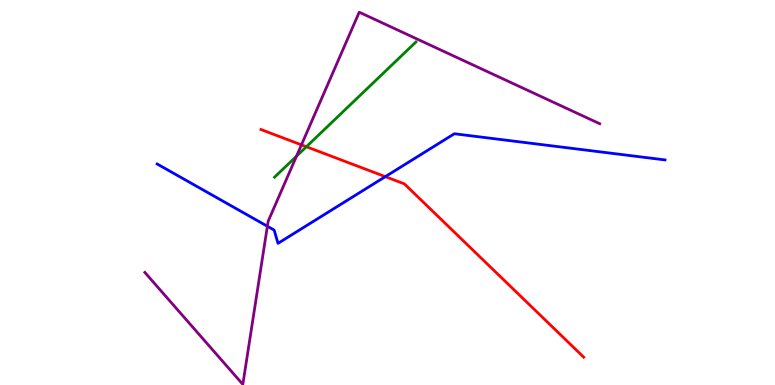[{'lines': ['blue', 'red'], 'intersections': [{'x': 4.97, 'y': 5.41}]}, {'lines': ['green', 'red'], 'intersections': [{'x': 3.95, 'y': 6.19}]}, {'lines': ['purple', 'red'], 'intersections': [{'x': 3.89, 'y': 6.24}]}, {'lines': ['blue', 'green'], 'intersections': []}, {'lines': ['blue', 'purple'], 'intersections': [{'x': 3.45, 'y': 4.12}]}, {'lines': ['green', 'purple'], 'intersections': [{'x': 3.83, 'y': 5.94}]}]